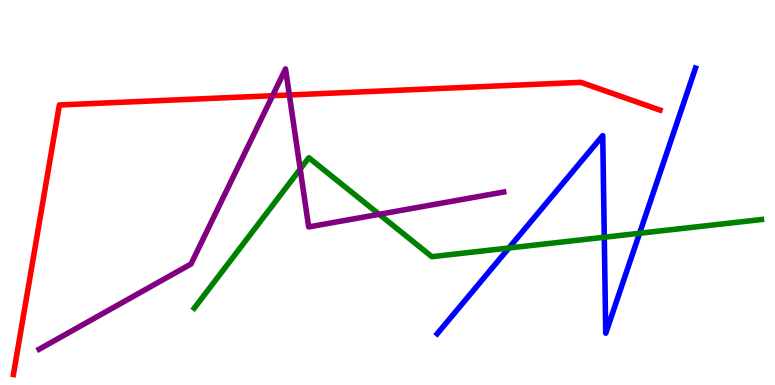[{'lines': ['blue', 'red'], 'intersections': []}, {'lines': ['green', 'red'], 'intersections': []}, {'lines': ['purple', 'red'], 'intersections': [{'x': 3.52, 'y': 7.51}, {'x': 3.73, 'y': 7.53}]}, {'lines': ['blue', 'green'], 'intersections': [{'x': 6.57, 'y': 3.56}, {'x': 7.8, 'y': 3.84}, {'x': 8.25, 'y': 3.94}]}, {'lines': ['blue', 'purple'], 'intersections': []}, {'lines': ['green', 'purple'], 'intersections': [{'x': 3.87, 'y': 5.61}, {'x': 4.89, 'y': 4.43}]}]